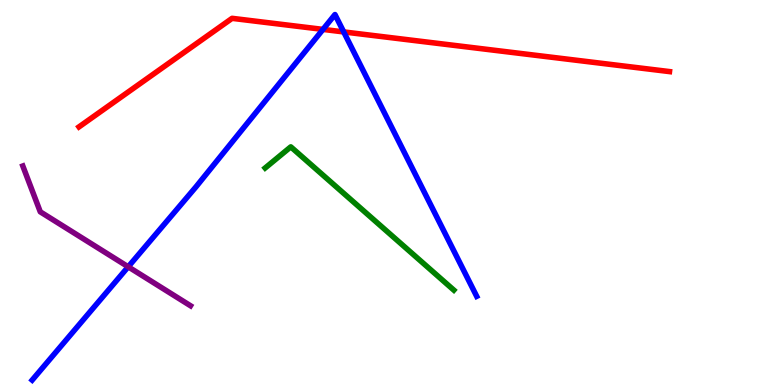[{'lines': ['blue', 'red'], 'intersections': [{'x': 4.17, 'y': 9.24}, {'x': 4.44, 'y': 9.17}]}, {'lines': ['green', 'red'], 'intersections': []}, {'lines': ['purple', 'red'], 'intersections': []}, {'lines': ['blue', 'green'], 'intersections': []}, {'lines': ['blue', 'purple'], 'intersections': [{'x': 1.65, 'y': 3.07}]}, {'lines': ['green', 'purple'], 'intersections': []}]